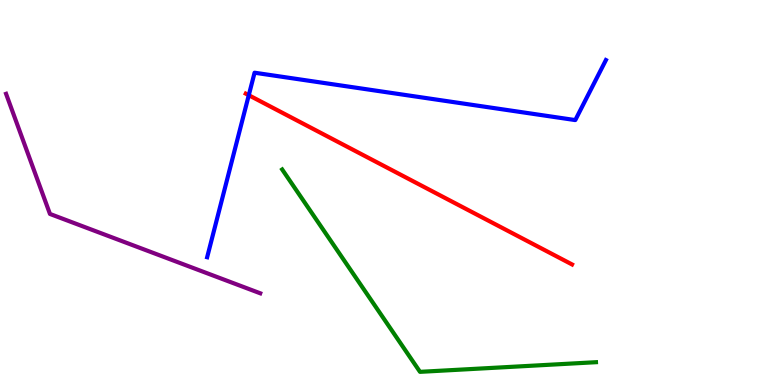[{'lines': ['blue', 'red'], 'intersections': [{'x': 3.21, 'y': 7.53}]}, {'lines': ['green', 'red'], 'intersections': []}, {'lines': ['purple', 'red'], 'intersections': []}, {'lines': ['blue', 'green'], 'intersections': []}, {'lines': ['blue', 'purple'], 'intersections': []}, {'lines': ['green', 'purple'], 'intersections': []}]